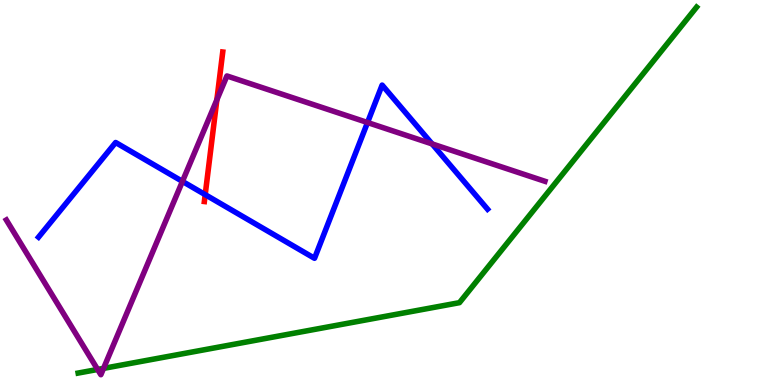[{'lines': ['blue', 'red'], 'intersections': [{'x': 2.65, 'y': 4.94}]}, {'lines': ['green', 'red'], 'intersections': []}, {'lines': ['purple', 'red'], 'intersections': [{'x': 2.8, 'y': 7.41}]}, {'lines': ['blue', 'green'], 'intersections': []}, {'lines': ['blue', 'purple'], 'intersections': [{'x': 2.35, 'y': 5.29}, {'x': 4.74, 'y': 6.82}, {'x': 5.58, 'y': 6.26}]}, {'lines': ['green', 'purple'], 'intersections': [{'x': 1.26, 'y': 0.404}, {'x': 1.34, 'y': 0.432}]}]